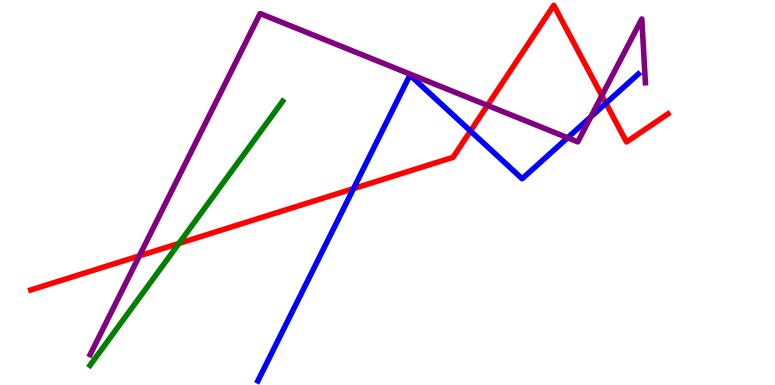[{'lines': ['blue', 'red'], 'intersections': [{'x': 4.56, 'y': 5.1}, {'x': 6.07, 'y': 6.6}, {'x': 7.82, 'y': 7.32}]}, {'lines': ['green', 'red'], 'intersections': [{'x': 2.31, 'y': 3.68}]}, {'lines': ['purple', 'red'], 'intersections': [{'x': 1.8, 'y': 3.35}, {'x': 6.29, 'y': 7.26}, {'x': 7.77, 'y': 7.52}]}, {'lines': ['blue', 'green'], 'intersections': []}, {'lines': ['blue', 'purple'], 'intersections': [{'x': 7.32, 'y': 6.42}, {'x': 7.62, 'y': 6.96}]}, {'lines': ['green', 'purple'], 'intersections': []}]